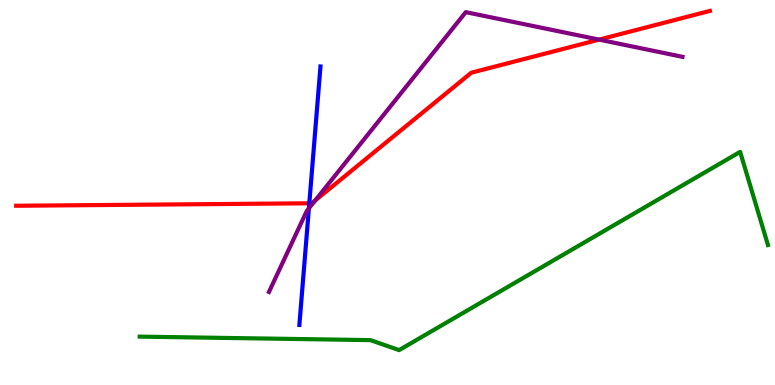[{'lines': ['blue', 'red'], 'intersections': [{'x': 3.99, 'y': 4.72}]}, {'lines': ['green', 'red'], 'intersections': []}, {'lines': ['purple', 'red'], 'intersections': [{'x': 4.07, 'y': 4.79}, {'x': 7.73, 'y': 8.97}]}, {'lines': ['blue', 'green'], 'intersections': []}, {'lines': ['blue', 'purple'], 'intersections': [{'x': 3.99, 'y': 4.59}]}, {'lines': ['green', 'purple'], 'intersections': []}]